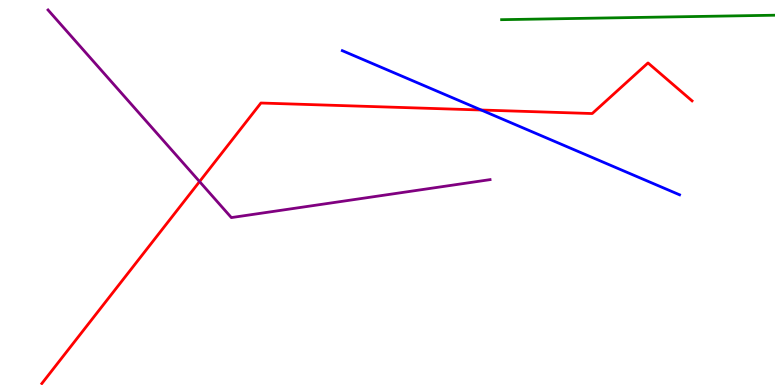[{'lines': ['blue', 'red'], 'intersections': [{'x': 6.21, 'y': 7.14}]}, {'lines': ['green', 'red'], 'intersections': []}, {'lines': ['purple', 'red'], 'intersections': [{'x': 2.57, 'y': 5.28}]}, {'lines': ['blue', 'green'], 'intersections': []}, {'lines': ['blue', 'purple'], 'intersections': []}, {'lines': ['green', 'purple'], 'intersections': []}]